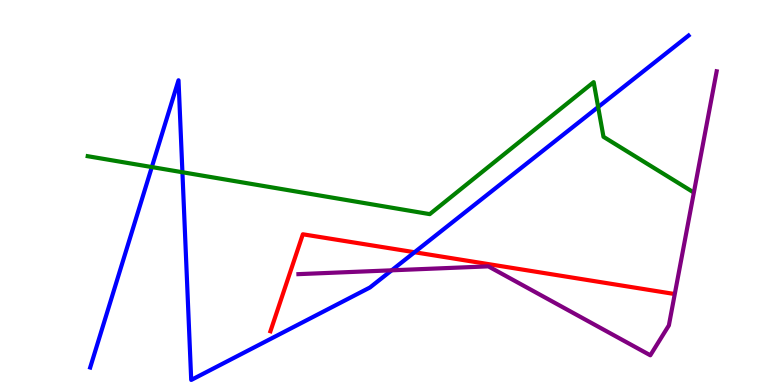[{'lines': ['blue', 'red'], 'intersections': [{'x': 5.35, 'y': 3.45}]}, {'lines': ['green', 'red'], 'intersections': []}, {'lines': ['purple', 'red'], 'intersections': []}, {'lines': ['blue', 'green'], 'intersections': [{'x': 1.96, 'y': 5.66}, {'x': 2.35, 'y': 5.53}, {'x': 7.72, 'y': 7.22}]}, {'lines': ['blue', 'purple'], 'intersections': [{'x': 5.05, 'y': 2.98}]}, {'lines': ['green', 'purple'], 'intersections': []}]